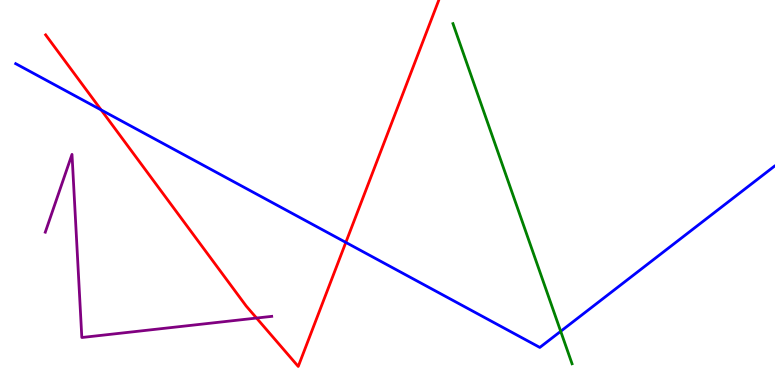[{'lines': ['blue', 'red'], 'intersections': [{'x': 1.31, 'y': 7.14}, {'x': 4.46, 'y': 3.7}]}, {'lines': ['green', 'red'], 'intersections': []}, {'lines': ['purple', 'red'], 'intersections': [{'x': 3.31, 'y': 1.74}]}, {'lines': ['blue', 'green'], 'intersections': [{'x': 7.23, 'y': 1.39}]}, {'lines': ['blue', 'purple'], 'intersections': []}, {'lines': ['green', 'purple'], 'intersections': []}]